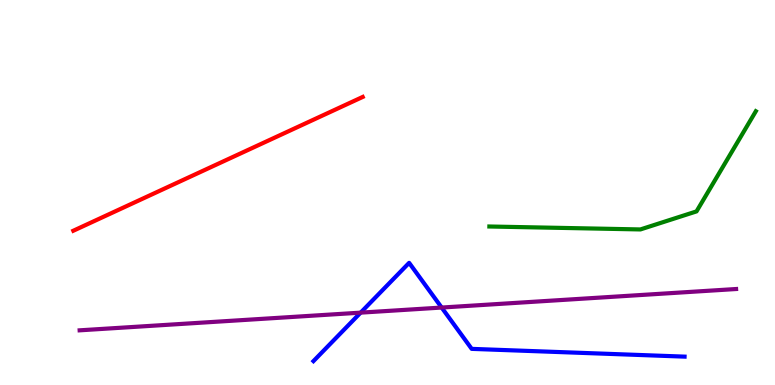[{'lines': ['blue', 'red'], 'intersections': []}, {'lines': ['green', 'red'], 'intersections': []}, {'lines': ['purple', 'red'], 'intersections': []}, {'lines': ['blue', 'green'], 'intersections': []}, {'lines': ['blue', 'purple'], 'intersections': [{'x': 4.65, 'y': 1.88}, {'x': 5.7, 'y': 2.01}]}, {'lines': ['green', 'purple'], 'intersections': []}]